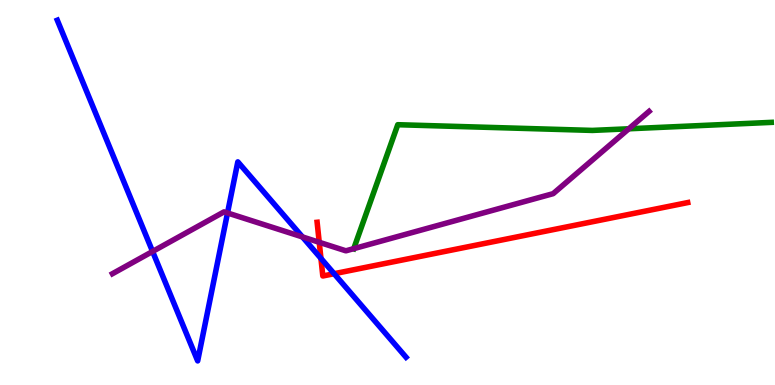[{'lines': ['blue', 'red'], 'intersections': [{'x': 4.14, 'y': 3.29}, {'x': 4.31, 'y': 2.89}]}, {'lines': ['green', 'red'], 'intersections': []}, {'lines': ['purple', 'red'], 'intersections': [{'x': 4.12, 'y': 3.71}]}, {'lines': ['blue', 'green'], 'intersections': []}, {'lines': ['blue', 'purple'], 'intersections': [{'x': 1.97, 'y': 3.47}, {'x': 2.94, 'y': 4.47}, {'x': 3.9, 'y': 3.85}]}, {'lines': ['green', 'purple'], 'intersections': [{'x': 4.56, 'y': 3.54}, {'x': 8.11, 'y': 6.66}]}]